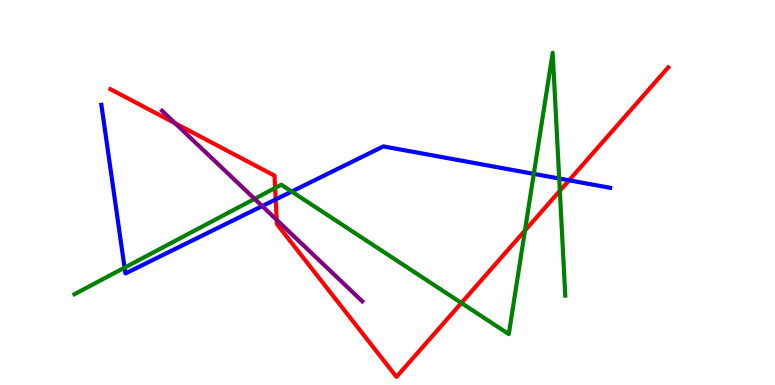[{'lines': ['blue', 'red'], 'intersections': [{'x': 3.56, 'y': 4.82}, {'x': 7.34, 'y': 5.32}]}, {'lines': ['green', 'red'], 'intersections': [{'x': 3.55, 'y': 5.12}, {'x': 5.95, 'y': 2.13}, {'x': 6.77, 'y': 4.01}, {'x': 7.22, 'y': 5.04}]}, {'lines': ['purple', 'red'], 'intersections': [{'x': 2.26, 'y': 6.8}, {'x': 3.57, 'y': 4.29}]}, {'lines': ['blue', 'green'], 'intersections': [{'x': 1.61, 'y': 3.05}, {'x': 3.76, 'y': 5.02}, {'x': 6.89, 'y': 5.48}, {'x': 7.22, 'y': 5.36}]}, {'lines': ['blue', 'purple'], 'intersections': [{'x': 3.38, 'y': 4.65}]}, {'lines': ['green', 'purple'], 'intersections': [{'x': 3.29, 'y': 4.84}]}]